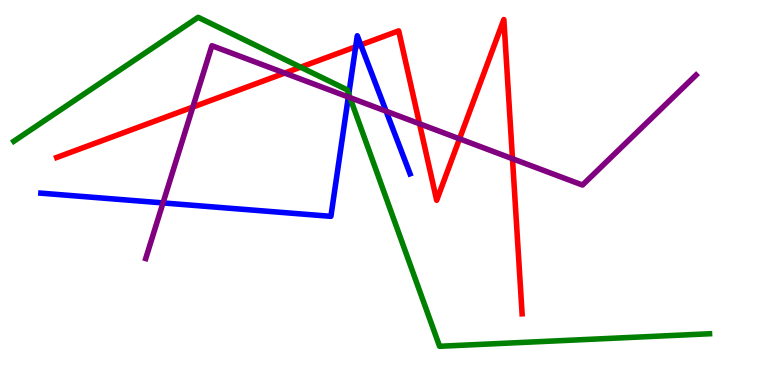[{'lines': ['blue', 'red'], 'intersections': [{'x': 4.59, 'y': 8.78}, {'x': 4.66, 'y': 8.83}]}, {'lines': ['green', 'red'], 'intersections': [{'x': 3.88, 'y': 8.26}]}, {'lines': ['purple', 'red'], 'intersections': [{'x': 2.49, 'y': 7.22}, {'x': 3.67, 'y': 8.1}, {'x': 5.41, 'y': 6.79}, {'x': 5.93, 'y': 6.39}, {'x': 6.61, 'y': 5.88}]}, {'lines': ['blue', 'green'], 'intersections': [{'x': 4.5, 'y': 7.55}]}, {'lines': ['blue', 'purple'], 'intersections': [{'x': 2.1, 'y': 4.73}, {'x': 4.49, 'y': 7.48}, {'x': 4.98, 'y': 7.11}]}, {'lines': ['green', 'purple'], 'intersections': [{'x': 4.52, 'y': 7.46}]}]